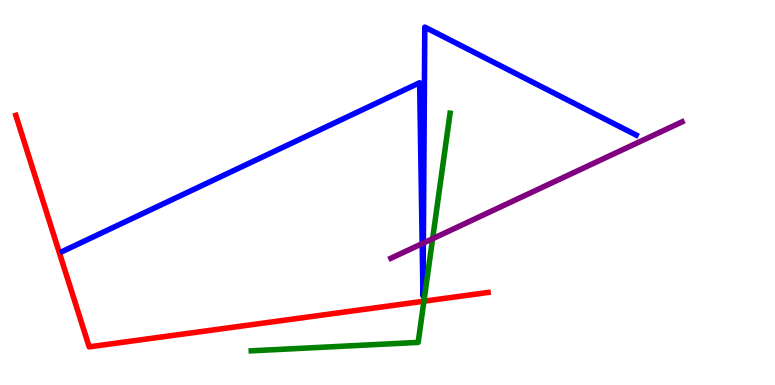[{'lines': ['blue', 'red'], 'intersections': []}, {'lines': ['green', 'red'], 'intersections': [{'x': 5.47, 'y': 2.18}]}, {'lines': ['purple', 'red'], 'intersections': []}, {'lines': ['blue', 'green'], 'intersections': []}, {'lines': ['blue', 'purple'], 'intersections': [{'x': 5.45, 'y': 3.67}, {'x': 5.46, 'y': 3.69}]}, {'lines': ['green', 'purple'], 'intersections': [{'x': 5.58, 'y': 3.8}]}]